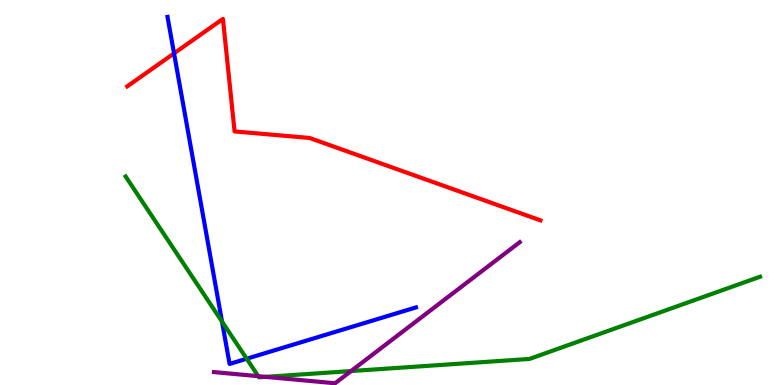[{'lines': ['blue', 'red'], 'intersections': [{'x': 2.25, 'y': 8.61}]}, {'lines': ['green', 'red'], 'intersections': []}, {'lines': ['purple', 'red'], 'intersections': []}, {'lines': ['blue', 'green'], 'intersections': [{'x': 2.86, 'y': 1.65}, {'x': 3.18, 'y': 0.682}]}, {'lines': ['blue', 'purple'], 'intersections': []}, {'lines': ['green', 'purple'], 'intersections': [{'x': 3.33, 'y': 0.229}, {'x': 3.43, 'y': 0.211}, {'x': 4.53, 'y': 0.362}]}]